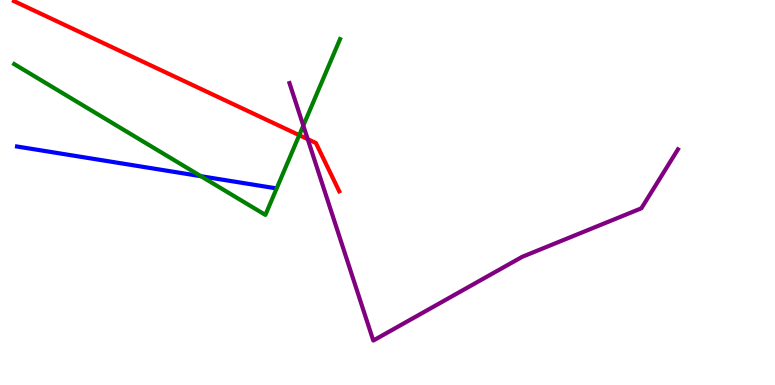[{'lines': ['blue', 'red'], 'intersections': []}, {'lines': ['green', 'red'], 'intersections': [{'x': 3.86, 'y': 6.49}]}, {'lines': ['purple', 'red'], 'intersections': [{'x': 3.97, 'y': 6.39}]}, {'lines': ['blue', 'green'], 'intersections': [{'x': 2.59, 'y': 5.42}]}, {'lines': ['blue', 'purple'], 'intersections': []}, {'lines': ['green', 'purple'], 'intersections': [{'x': 3.91, 'y': 6.74}]}]